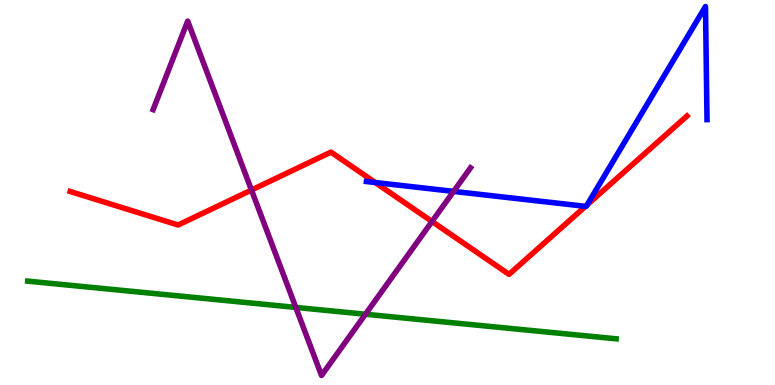[{'lines': ['blue', 'red'], 'intersections': [{'x': 4.84, 'y': 5.26}, {'x': 7.55, 'y': 4.64}, {'x': 7.58, 'y': 4.68}]}, {'lines': ['green', 'red'], 'intersections': []}, {'lines': ['purple', 'red'], 'intersections': [{'x': 3.24, 'y': 5.06}, {'x': 5.57, 'y': 4.25}]}, {'lines': ['blue', 'green'], 'intersections': []}, {'lines': ['blue', 'purple'], 'intersections': [{'x': 5.85, 'y': 5.03}]}, {'lines': ['green', 'purple'], 'intersections': [{'x': 3.82, 'y': 2.02}, {'x': 4.72, 'y': 1.84}]}]